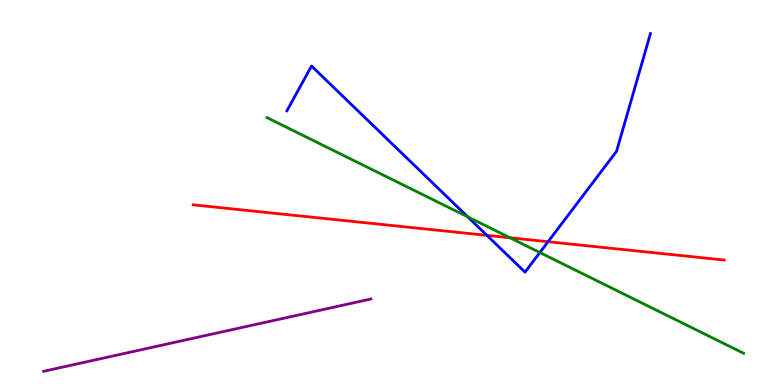[{'lines': ['blue', 'red'], 'intersections': [{'x': 6.28, 'y': 3.89}, {'x': 7.07, 'y': 3.72}]}, {'lines': ['green', 'red'], 'intersections': [{'x': 6.58, 'y': 3.82}]}, {'lines': ['purple', 'red'], 'intersections': []}, {'lines': ['blue', 'green'], 'intersections': [{'x': 6.04, 'y': 4.37}, {'x': 6.97, 'y': 3.44}]}, {'lines': ['blue', 'purple'], 'intersections': []}, {'lines': ['green', 'purple'], 'intersections': []}]